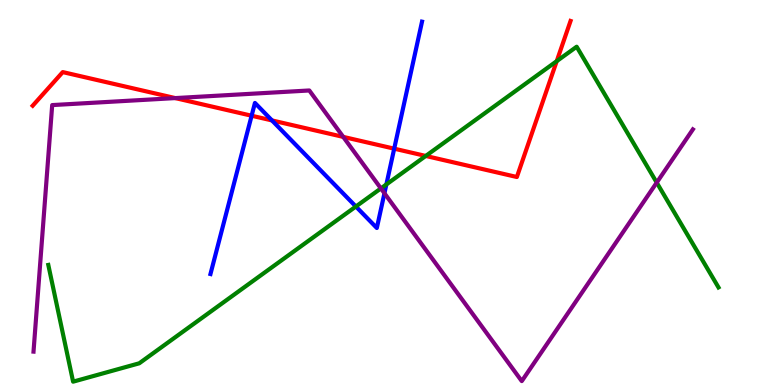[{'lines': ['blue', 'red'], 'intersections': [{'x': 3.25, 'y': 6.99}, {'x': 3.51, 'y': 6.87}, {'x': 5.09, 'y': 6.14}]}, {'lines': ['green', 'red'], 'intersections': [{'x': 5.49, 'y': 5.95}, {'x': 7.18, 'y': 8.41}]}, {'lines': ['purple', 'red'], 'intersections': [{'x': 2.26, 'y': 7.45}, {'x': 4.43, 'y': 6.44}]}, {'lines': ['blue', 'green'], 'intersections': [{'x': 4.59, 'y': 4.64}, {'x': 4.99, 'y': 5.21}]}, {'lines': ['blue', 'purple'], 'intersections': [{'x': 4.96, 'y': 4.98}]}, {'lines': ['green', 'purple'], 'intersections': [{'x': 4.91, 'y': 5.11}, {'x': 8.47, 'y': 5.26}]}]